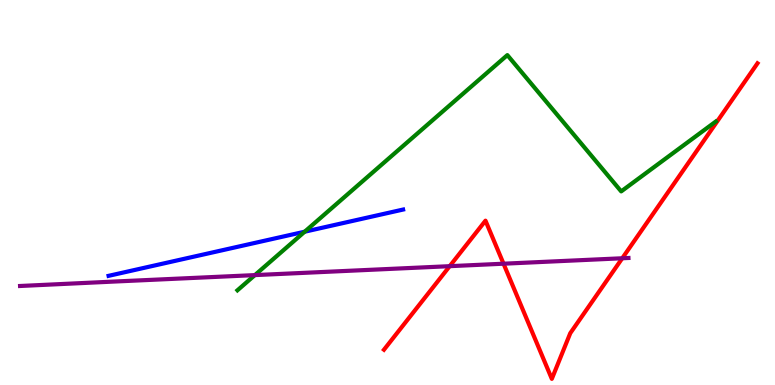[{'lines': ['blue', 'red'], 'intersections': []}, {'lines': ['green', 'red'], 'intersections': []}, {'lines': ['purple', 'red'], 'intersections': [{'x': 5.8, 'y': 3.09}, {'x': 6.5, 'y': 3.15}, {'x': 8.03, 'y': 3.29}]}, {'lines': ['blue', 'green'], 'intersections': [{'x': 3.93, 'y': 3.98}]}, {'lines': ['blue', 'purple'], 'intersections': []}, {'lines': ['green', 'purple'], 'intersections': [{'x': 3.29, 'y': 2.85}]}]